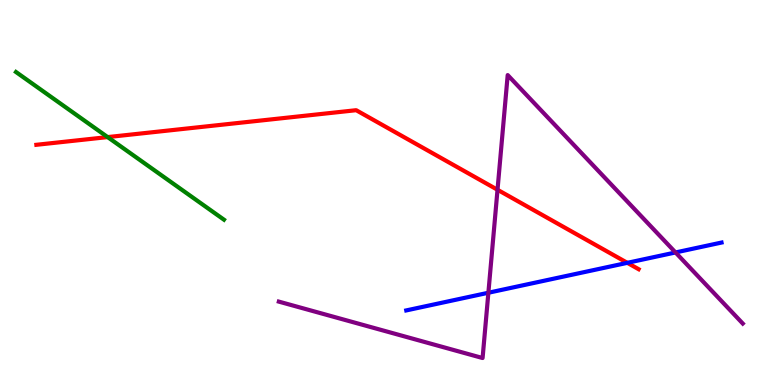[{'lines': ['blue', 'red'], 'intersections': [{'x': 8.09, 'y': 3.17}]}, {'lines': ['green', 'red'], 'intersections': [{'x': 1.39, 'y': 6.44}]}, {'lines': ['purple', 'red'], 'intersections': [{'x': 6.42, 'y': 5.07}]}, {'lines': ['blue', 'green'], 'intersections': []}, {'lines': ['blue', 'purple'], 'intersections': [{'x': 6.3, 'y': 2.4}, {'x': 8.72, 'y': 3.44}]}, {'lines': ['green', 'purple'], 'intersections': []}]